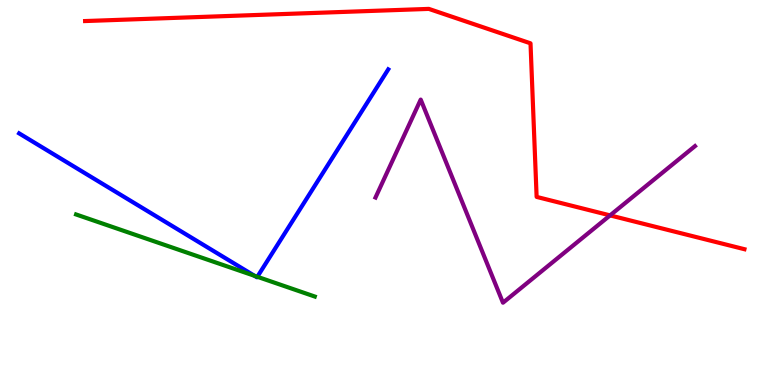[{'lines': ['blue', 'red'], 'intersections': []}, {'lines': ['green', 'red'], 'intersections': []}, {'lines': ['purple', 'red'], 'intersections': [{'x': 7.87, 'y': 4.41}]}, {'lines': ['blue', 'green'], 'intersections': [{'x': 3.28, 'y': 2.84}, {'x': 3.32, 'y': 2.81}]}, {'lines': ['blue', 'purple'], 'intersections': []}, {'lines': ['green', 'purple'], 'intersections': []}]